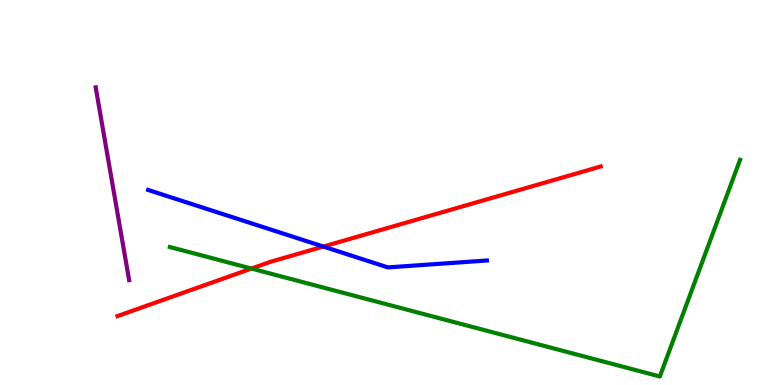[{'lines': ['blue', 'red'], 'intersections': [{'x': 4.17, 'y': 3.6}]}, {'lines': ['green', 'red'], 'intersections': [{'x': 3.24, 'y': 3.02}]}, {'lines': ['purple', 'red'], 'intersections': []}, {'lines': ['blue', 'green'], 'intersections': []}, {'lines': ['blue', 'purple'], 'intersections': []}, {'lines': ['green', 'purple'], 'intersections': []}]